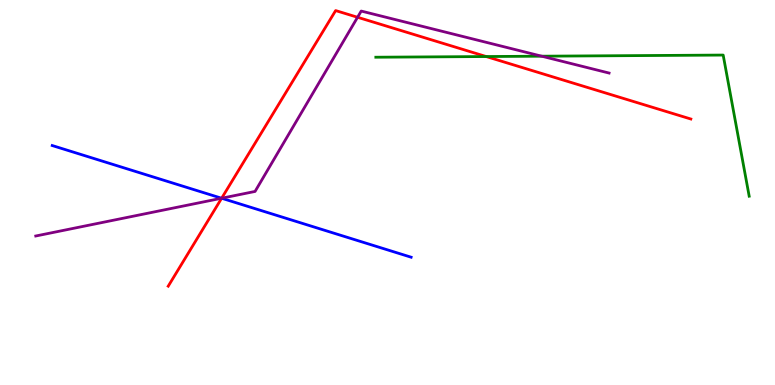[{'lines': ['blue', 'red'], 'intersections': [{'x': 2.86, 'y': 4.85}]}, {'lines': ['green', 'red'], 'intersections': [{'x': 6.27, 'y': 8.53}]}, {'lines': ['purple', 'red'], 'intersections': [{'x': 2.86, 'y': 4.85}, {'x': 4.61, 'y': 9.55}]}, {'lines': ['blue', 'green'], 'intersections': []}, {'lines': ['blue', 'purple'], 'intersections': [{'x': 2.86, 'y': 4.85}]}, {'lines': ['green', 'purple'], 'intersections': [{'x': 6.99, 'y': 8.54}]}]